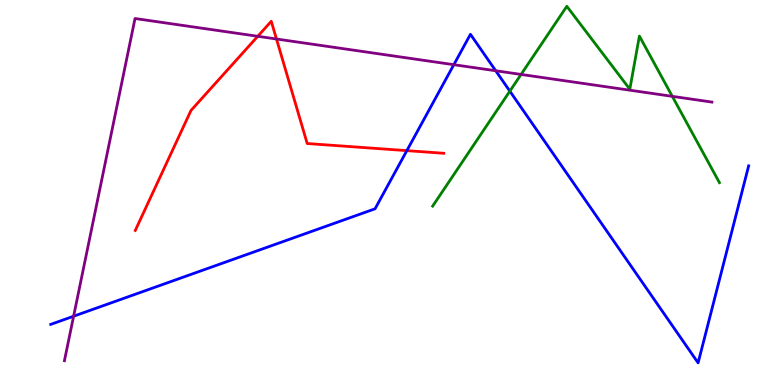[{'lines': ['blue', 'red'], 'intersections': [{'x': 5.25, 'y': 6.09}]}, {'lines': ['green', 'red'], 'intersections': []}, {'lines': ['purple', 'red'], 'intersections': [{'x': 3.33, 'y': 9.06}, {'x': 3.57, 'y': 8.99}]}, {'lines': ['blue', 'green'], 'intersections': [{'x': 6.58, 'y': 7.63}]}, {'lines': ['blue', 'purple'], 'intersections': [{'x': 0.95, 'y': 1.79}, {'x': 5.86, 'y': 8.32}, {'x': 6.4, 'y': 8.16}]}, {'lines': ['green', 'purple'], 'intersections': [{'x': 6.72, 'y': 8.07}, {'x': 8.67, 'y': 7.5}]}]